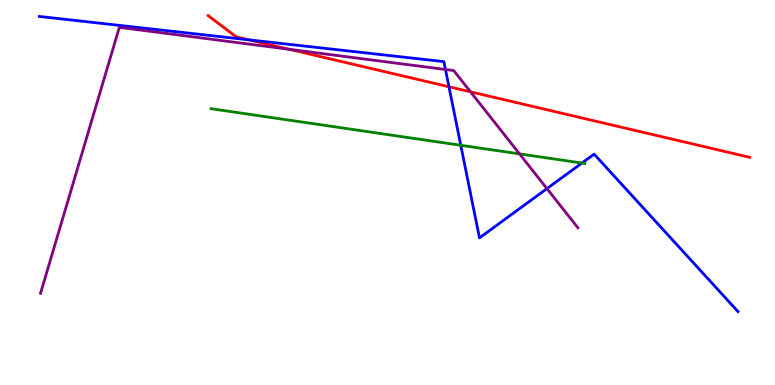[{'lines': ['blue', 'red'], 'intersections': [{'x': 3.21, 'y': 8.96}, {'x': 5.79, 'y': 7.75}]}, {'lines': ['green', 'red'], 'intersections': []}, {'lines': ['purple', 'red'], 'intersections': [{'x': 3.73, 'y': 8.72}, {'x': 6.07, 'y': 7.62}]}, {'lines': ['blue', 'green'], 'intersections': [{'x': 5.95, 'y': 6.23}, {'x': 7.51, 'y': 5.77}]}, {'lines': ['blue', 'purple'], 'intersections': [{'x': 5.75, 'y': 8.19}, {'x': 7.06, 'y': 5.1}]}, {'lines': ['green', 'purple'], 'intersections': [{'x': 6.7, 'y': 6.0}]}]